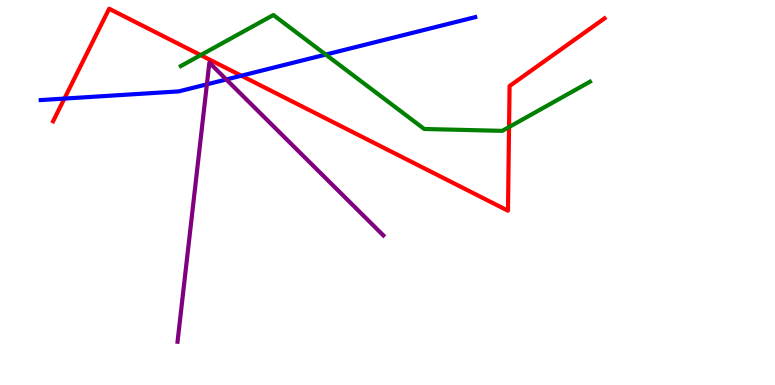[{'lines': ['blue', 'red'], 'intersections': [{'x': 0.831, 'y': 7.44}, {'x': 3.11, 'y': 8.03}]}, {'lines': ['green', 'red'], 'intersections': [{'x': 2.59, 'y': 8.57}, {'x': 6.57, 'y': 6.7}]}, {'lines': ['purple', 'red'], 'intersections': []}, {'lines': ['blue', 'green'], 'intersections': [{'x': 4.2, 'y': 8.58}]}, {'lines': ['blue', 'purple'], 'intersections': [{'x': 2.67, 'y': 7.81}, {'x': 2.92, 'y': 7.94}]}, {'lines': ['green', 'purple'], 'intersections': []}]